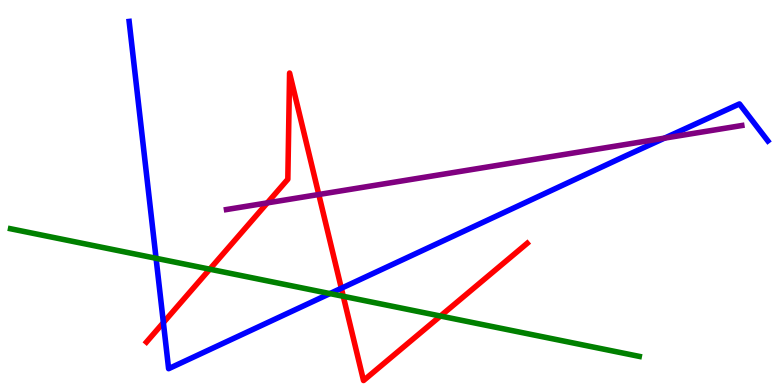[{'lines': ['blue', 'red'], 'intersections': [{'x': 2.11, 'y': 1.62}, {'x': 4.4, 'y': 2.51}]}, {'lines': ['green', 'red'], 'intersections': [{'x': 2.71, 'y': 3.01}, {'x': 4.43, 'y': 2.3}, {'x': 5.68, 'y': 1.79}]}, {'lines': ['purple', 'red'], 'intersections': [{'x': 3.45, 'y': 4.73}, {'x': 4.11, 'y': 4.95}]}, {'lines': ['blue', 'green'], 'intersections': [{'x': 2.01, 'y': 3.29}, {'x': 4.26, 'y': 2.37}]}, {'lines': ['blue', 'purple'], 'intersections': [{'x': 8.57, 'y': 6.41}]}, {'lines': ['green', 'purple'], 'intersections': []}]